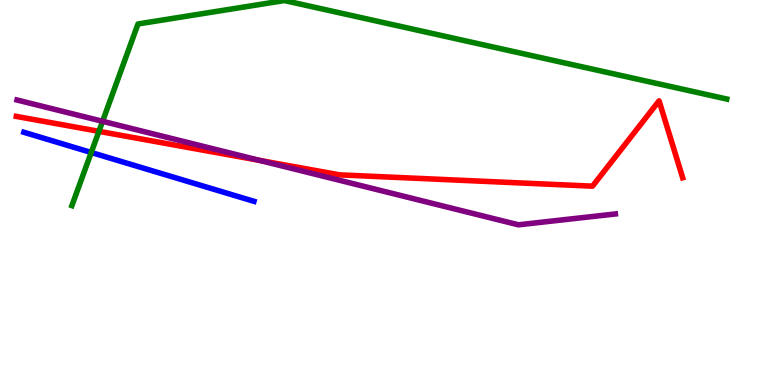[{'lines': ['blue', 'red'], 'intersections': []}, {'lines': ['green', 'red'], 'intersections': [{'x': 1.28, 'y': 6.59}]}, {'lines': ['purple', 'red'], 'intersections': [{'x': 3.35, 'y': 5.83}]}, {'lines': ['blue', 'green'], 'intersections': [{'x': 1.18, 'y': 6.04}]}, {'lines': ['blue', 'purple'], 'intersections': []}, {'lines': ['green', 'purple'], 'intersections': [{'x': 1.32, 'y': 6.85}]}]